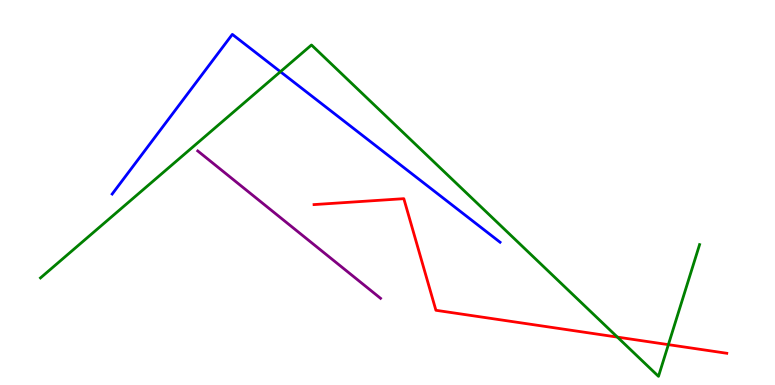[{'lines': ['blue', 'red'], 'intersections': []}, {'lines': ['green', 'red'], 'intersections': [{'x': 7.97, 'y': 1.24}, {'x': 8.62, 'y': 1.05}]}, {'lines': ['purple', 'red'], 'intersections': []}, {'lines': ['blue', 'green'], 'intersections': [{'x': 3.62, 'y': 8.14}]}, {'lines': ['blue', 'purple'], 'intersections': []}, {'lines': ['green', 'purple'], 'intersections': []}]